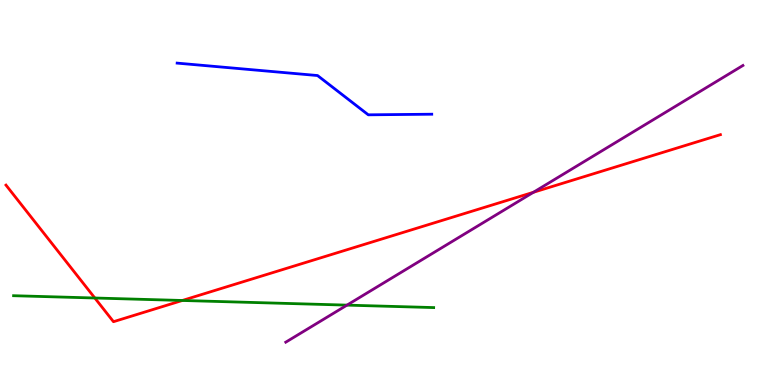[{'lines': ['blue', 'red'], 'intersections': []}, {'lines': ['green', 'red'], 'intersections': [{'x': 1.22, 'y': 2.26}, {'x': 2.35, 'y': 2.2}]}, {'lines': ['purple', 'red'], 'intersections': [{'x': 6.88, 'y': 5.01}]}, {'lines': ['blue', 'green'], 'intersections': []}, {'lines': ['blue', 'purple'], 'intersections': []}, {'lines': ['green', 'purple'], 'intersections': [{'x': 4.48, 'y': 2.07}]}]